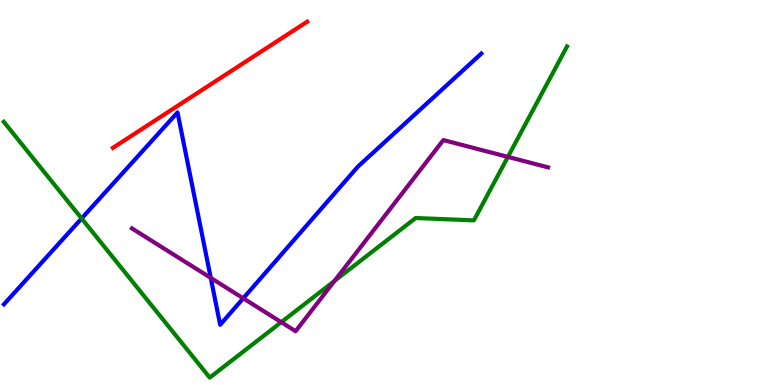[{'lines': ['blue', 'red'], 'intersections': []}, {'lines': ['green', 'red'], 'intersections': []}, {'lines': ['purple', 'red'], 'intersections': []}, {'lines': ['blue', 'green'], 'intersections': [{'x': 1.05, 'y': 4.33}]}, {'lines': ['blue', 'purple'], 'intersections': [{'x': 2.72, 'y': 2.78}, {'x': 3.14, 'y': 2.25}]}, {'lines': ['green', 'purple'], 'intersections': [{'x': 3.63, 'y': 1.63}, {'x': 4.32, 'y': 2.7}, {'x': 6.55, 'y': 5.92}]}]